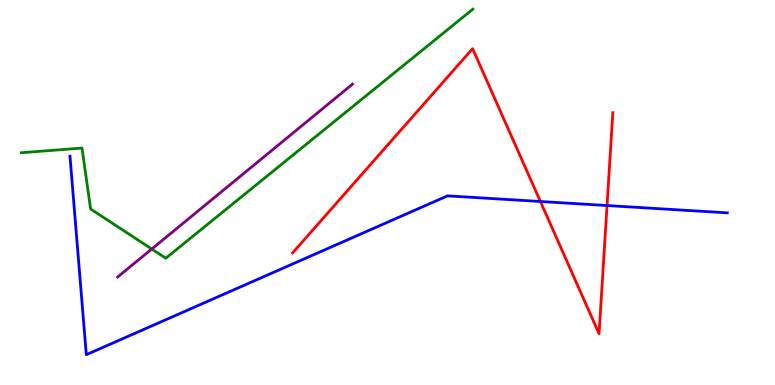[{'lines': ['blue', 'red'], 'intersections': [{'x': 6.97, 'y': 4.77}, {'x': 7.83, 'y': 4.66}]}, {'lines': ['green', 'red'], 'intersections': []}, {'lines': ['purple', 'red'], 'intersections': []}, {'lines': ['blue', 'green'], 'intersections': []}, {'lines': ['blue', 'purple'], 'intersections': []}, {'lines': ['green', 'purple'], 'intersections': [{'x': 1.96, 'y': 3.53}]}]